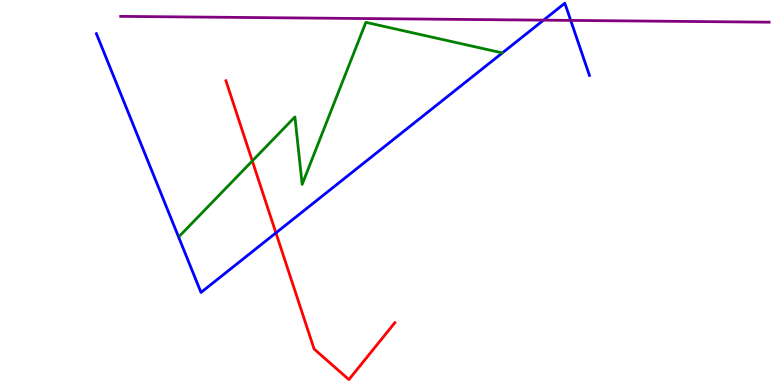[{'lines': ['blue', 'red'], 'intersections': [{'x': 3.56, 'y': 3.95}]}, {'lines': ['green', 'red'], 'intersections': [{'x': 3.26, 'y': 5.82}]}, {'lines': ['purple', 'red'], 'intersections': []}, {'lines': ['blue', 'green'], 'intersections': []}, {'lines': ['blue', 'purple'], 'intersections': [{'x': 7.01, 'y': 9.48}, {'x': 7.36, 'y': 9.47}]}, {'lines': ['green', 'purple'], 'intersections': []}]